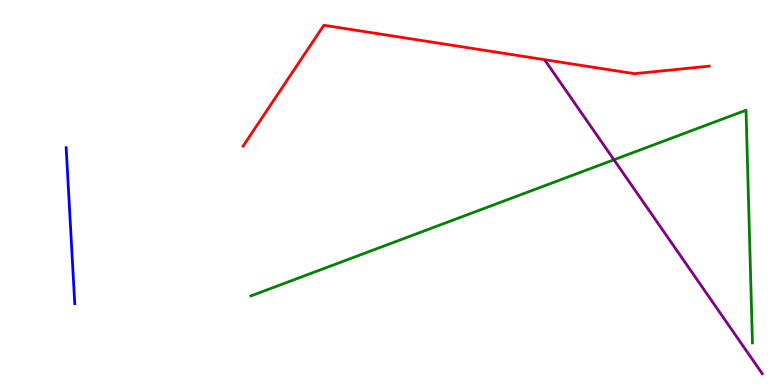[{'lines': ['blue', 'red'], 'intersections': []}, {'lines': ['green', 'red'], 'intersections': []}, {'lines': ['purple', 'red'], 'intersections': []}, {'lines': ['blue', 'green'], 'intersections': []}, {'lines': ['blue', 'purple'], 'intersections': []}, {'lines': ['green', 'purple'], 'intersections': [{'x': 7.92, 'y': 5.85}]}]